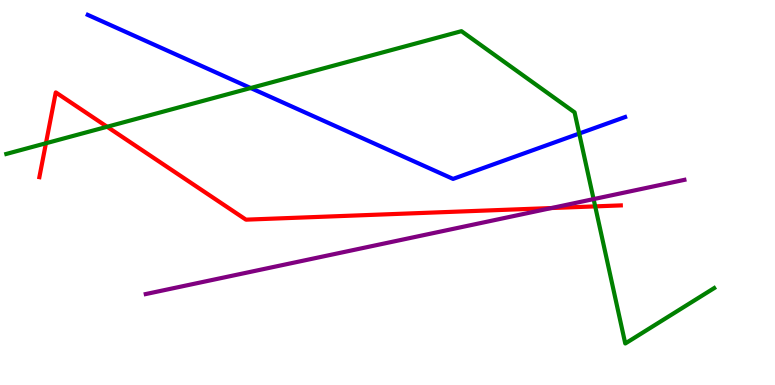[{'lines': ['blue', 'red'], 'intersections': []}, {'lines': ['green', 'red'], 'intersections': [{'x': 0.593, 'y': 6.28}, {'x': 1.38, 'y': 6.71}, {'x': 7.68, 'y': 4.64}]}, {'lines': ['purple', 'red'], 'intersections': [{'x': 7.12, 'y': 4.6}]}, {'lines': ['blue', 'green'], 'intersections': [{'x': 3.23, 'y': 7.71}, {'x': 7.47, 'y': 6.53}]}, {'lines': ['blue', 'purple'], 'intersections': []}, {'lines': ['green', 'purple'], 'intersections': [{'x': 7.66, 'y': 4.83}]}]